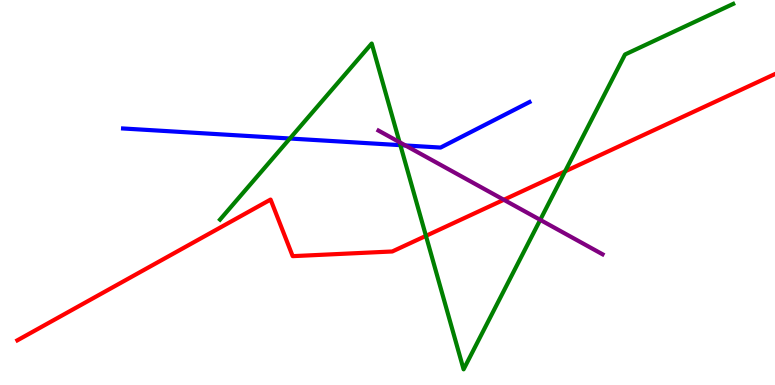[{'lines': ['blue', 'red'], 'intersections': []}, {'lines': ['green', 'red'], 'intersections': [{'x': 5.5, 'y': 3.87}, {'x': 7.29, 'y': 5.55}]}, {'lines': ['purple', 'red'], 'intersections': [{'x': 6.5, 'y': 4.81}]}, {'lines': ['blue', 'green'], 'intersections': [{'x': 3.74, 'y': 6.4}, {'x': 5.17, 'y': 6.23}]}, {'lines': ['blue', 'purple'], 'intersections': [{'x': 5.23, 'y': 6.22}]}, {'lines': ['green', 'purple'], 'intersections': [{'x': 5.16, 'y': 6.31}, {'x': 6.97, 'y': 4.29}]}]